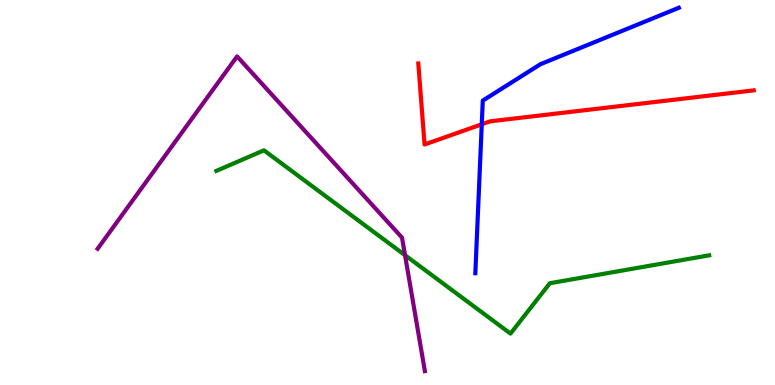[{'lines': ['blue', 'red'], 'intersections': [{'x': 6.22, 'y': 6.77}]}, {'lines': ['green', 'red'], 'intersections': []}, {'lines': ['purple', 'red'], 'intersections': []}, {'lines': ['blue', 'green'], 'intersections': []}, {'lines': ['blue', 'purple'], 'intersections': []}, {'lines': ['green', 'purple'], 'intersections': [{'x': 5.23, 'y': 3.37}]}]